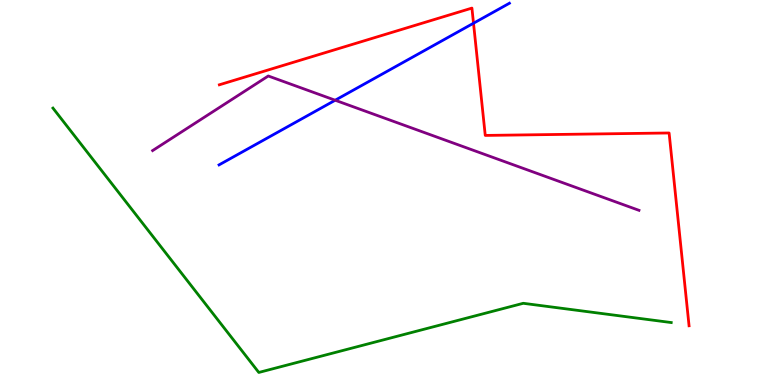[{'lines': ['blue', 'red'], 'intersections': [{'x': 6.11, 'y': 9.4}]}, {'lines': ['green', 'red'], 'intersections': []}, {'lines': ['purple', 'red'], 'intersections': []}, {'lines': ['blue', 'green'], 'intersections': []}, {'lines': ['blue', 'purple'], 'intersections': [{'x': 4.32, 'y': 7.4}]}, {'lines': ['green', 'purple'], 'intersections': []}]